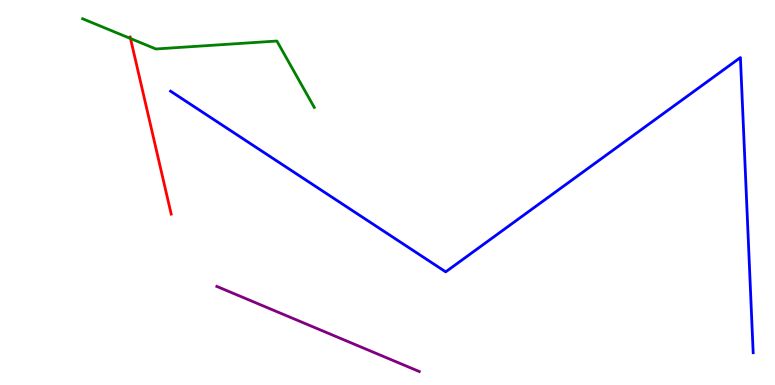[{'lines': ['blue', 'red'], 'intersections': []}, {'lines': ['green', 'red'], 'intersections': [{'x': 1.68, 'y': 9.0}]}, {'lines': ['purple', 'red'], 'intersections': []}, {'lines': ['blue', 'green'], 'intersections': []}, {'lines': ['blue', 'purple'], 'intersections': []}, {'lines': ['green', 'purple'], 'intersections': []}]